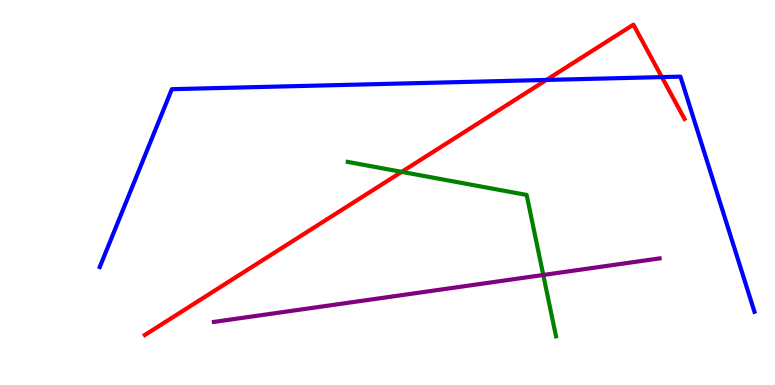[{'lines': ['blue', 'red'], 'intersections': [{'x': 7.05, 'y': 7.92}, {'x': 8.54, 'y': 8.0}]}, {'lines': ['green', 'red'], 'intersections': [{'x': 5.18, 'y': 5.54}]}, {'lines': ['purple', 'red'], 'intersections': []}, {'lines': ['blue', 'green'], 'intersections': []}, {'lines': ['blue', 'purple'], 'intersections': []}, {'lines': ['green', 'purple'], 'intersections': [{'x': 7.01, 'y': 2.86}]}]